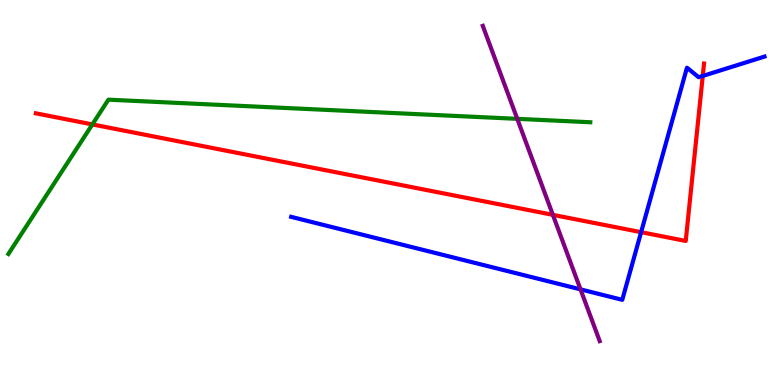[{'lines': ['blue', 'red'], 'intersections': [{'x': 8.27, 'y': 3.97}, {'x': 9.07, 'y': 8.03}]}, {'lines': ['green', 'red'], 'intersections': [{'x': 1.19, 'y': 6.77}]}, {'lines': ['purple', 'red'], 'intersections': [{'x': 7.13, 'y': 4.42}]}, {'lines': ['blue', 'green'], 'intersections': []}, {'lines': ['blue', 'purple'], 'intersections': [{'x': 7.49, 'y': 2.48}]}, {'lines': ['green', 'purple'], 'intersections': [{'x': 6.67, 'y': 6.91}]}]